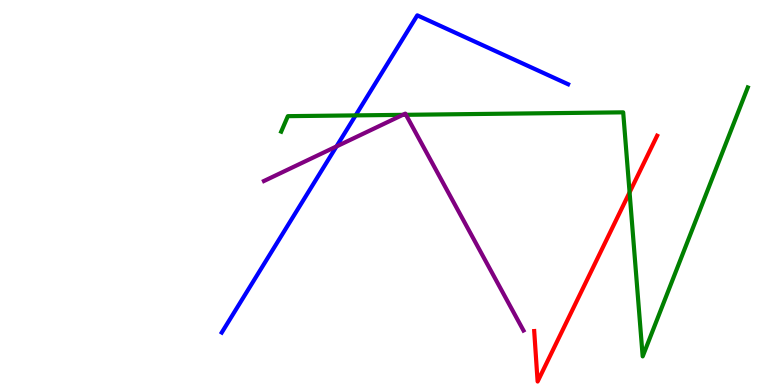[{'lines': ['blue', 'red'], 'intersections': []}, {'lines': ['green', 'red'], 'intersections': [{'x': 8.12, 'y': 5.0}]}, {'lines': ['purple', 'red'], 'intersections': []}, {'lines': ['blue', 'green'], 'intersections': [{'x': 4.59, 'y': 7.0}]}, {'lines': ['blue', 'purple'], 'intersections': [{'x': 4.34, 'y': 6.2}]}, {'lines': ['green', 'purple'], 'intersections': [{'x': 5.2, 'y': 7.02}, {'x': 5.24, 'y': 7.02}]}]